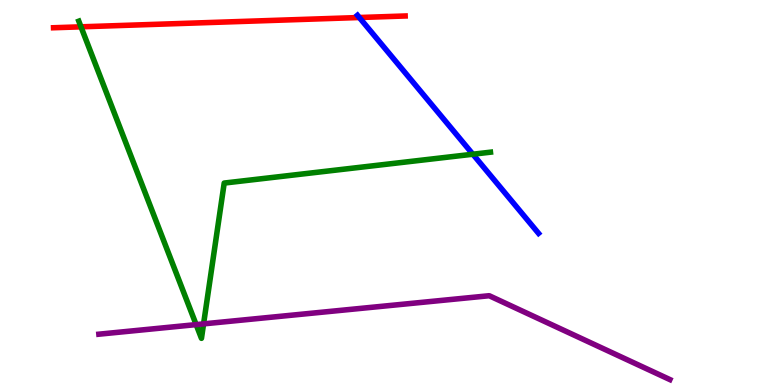[{'lines': ['blue', 'red'], 'intersections': [{'x': 4.64, 'y': 9.54}]}, {'lines': ['green', 'red'], 'intersections': [{'x': 1.04, 'y': 9.3}]}, {'lines': ['purple', 'red'], 'intersections': []}, {'lines': ['blue', 'green'], 'intersections': [{'x': 6.1, 'y': 5.99}]}, {'lines': ['blue', 'purple'], 'intersections': []}, {'lines': ['green', 'purple'], 'intersections': [{'x': 2.53, 'y': 1.57}, {'x': 2.63, 'y': 1.59}]}]